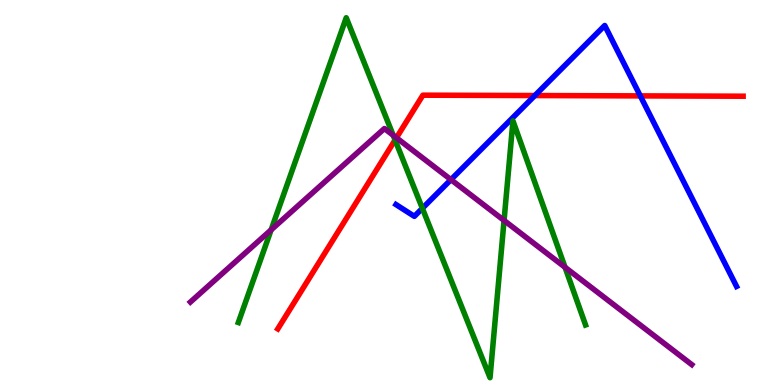[{'lines': ['blue', 'red'], 'intersections': [{'x': 6.9, 'y': 7.52}, {'x': 8.26, 'y': 7.51}]}, {'lines': ['green', 'red'], 'intersections': [{'x': 5.1, 'y': 6.36}]}, {'lines': ['purple', 'red'], 'intersections': [{'x': 5.12, 'y': 6.42}]}, {'lines': ['blue', 'green'], 'intersections': [{'x': 5.45, 'y': 4.59}]}, {'lines': ['blue', 'purple'], 'intersections': [{'x': 5.82, 'y': 5.33}]}, {'lines': ['green', 'purple'], 'intersections': [{'x': 3.5, 'y': 4.03}, {'x': 5.07, 'y': 6.49}, {'x': 6.5, 'y': 4.27}, {'x': 7.29, 'y': 3.06}]}]